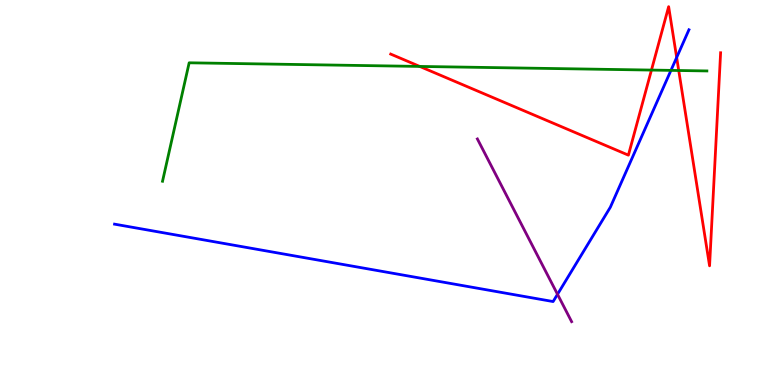[{'lines': ['blue', 'red'], 'intersections': [{'x': 8.73, 'y': 8.51}]}, {'lines': ['green', 'red'], 'intersections': [{'x': 5.42, 'y': 8.27}, {'x': 8.41, 'y': 8.18}, {'x': 8.76, 'y': 8.17}]}, {'lines': ['purple', 'red'], 'intersections': []}, {'lines': ['blue', 'green'], 'intersections': [{'x': 8.66, 'y': 8.17}]}, {'lines': ['blue', 'purple'], 'intersections': [{'x': 7.19, 'y': 2.36}]}, {'lines': ['green', 'purple'], 'intersections': []}]